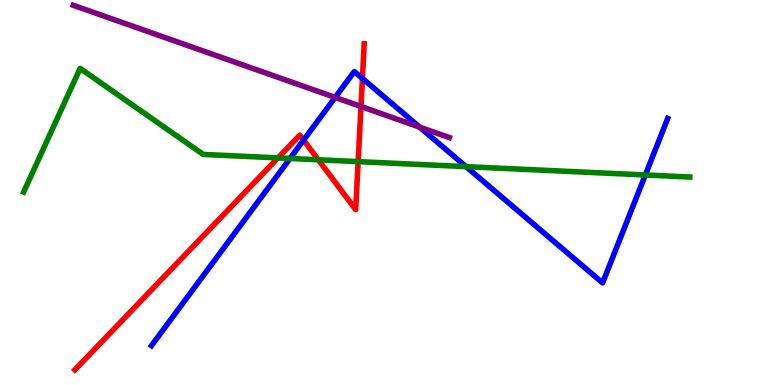[{'lines': ['blue', 'red'], 'intersections': [{'x': 3.92, 'y': 6.36}, {'x': 4.68, 'y': 7.96}]}, {'lines': ['green', 'red'], 'intersections': [{'x': 3.59, 'y': 5.9}, {'x': 4.11, 'y': 5.85}, {'x': 4.62, 'y': 5.8}]}, {'lines': ['purple', 'red'], 'intersections': [{'x': 4.66, 'y': 7.23}]}, {'lines': ['blue', 'green'], 'intersections': [{'x': 3.74, 'y': 5.88}, {'x': 6.01, 'y': 5.67}, {'x': 8.33, 'y': 5.46}]}, {'lines': ['blue', 'purple'], 'intersections': [{'x': 4.32, 'y': 7.47}, {'x': 5.41, 'y': 6.7}]}, {'lines': ['green', 'purple'], 'intersections': []}]